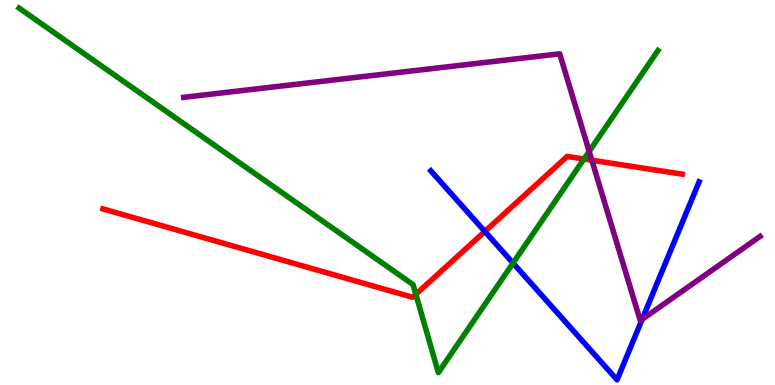[{'lines': ['blue', 'red'], 'intersections': [{'x': 6.26, 'y': 3.99}]}, {'lines': ['green', 'red'], 'intersections': [{'x': 5.37, 'y': 2.36}, {'x': 7.54, 'y': 5.87}]}, {'lines': ['purple', 'red'], 'intersections': [{'x': 7.64, 'y': 5.84}]}, {'lines': ['blue', 'green'], 'intersections': [{'x': 6.62, 'y': 3.17}]}, {'lines': ['blue', 'purple'], 'intersections': [{'x': 8.29, 'y': 1.7}]}, {'lines': ['green', 'purple'], 'intersections': [{'x': 7.6, 'y': 6.07}]}]